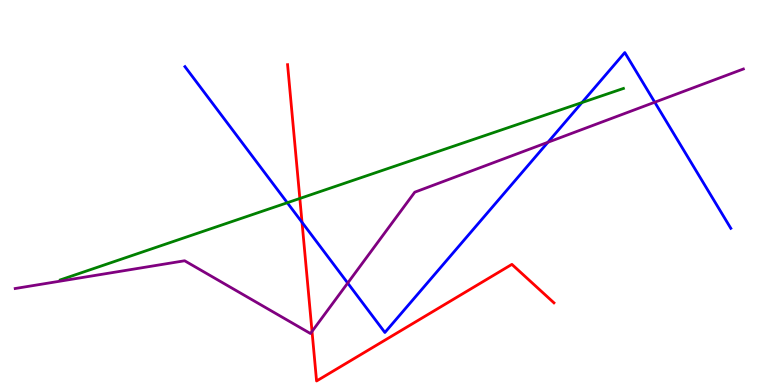[{'lines': ['blue', 'red'], 'intersections': [{'x': 3.9, 'y': 4.23}]}, {'lines': ['green', 'red'], 'intersections': [{'x': 3.87, 'y': 4.84}]}, {'lines': ['purple', 'red'], 'intersections': [{'x': 4.03, 'y': 1.39}]}, {'lines': ['blue', 'green'], 'intersections': [{'x': 3.71, 'y': 4.73}, {'x': 7.51, 'y': 7.34}]}, {'lines': ['blue', 'purple'], 'intersections': [{'x': 4.49, 'y': 2.65}, {'x': 7.07, 'y': 6.3}, {'x': 8.45, 'y': 7.34}]}, {'lines': ['green', 'purple'], 'intersections': []}]